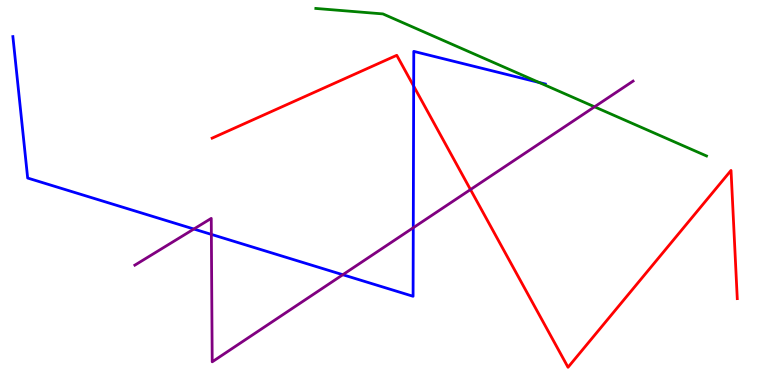[{'lines': ['blue', 'red'], 'intersections': [{'x': 5.34, 'y': 7.76}]}, {'lines': ['green', 'red'], 'intersections': []}, {'lines': ['purple', 'red'], 'intersections': [{'x': 6.07, 'y': 5.08}]}, {'lines': ['blue', 'green'], 'intersections': [{'x': 6.96, 'y': 7.86}]}, {'lines': ['blue', 'purple'], 'intersections': [{'x': 2.5, 'y': 4.05}, {'x': 2.73, 'y': 3.91}, {'x': 4.42, 'y': 2.86}, {'x': 5.33, 'y': 4.09}]}, {'lines': ['green', 'purple'], 'intersections': [{'x': 7.67, 'y': 7.23}]}]